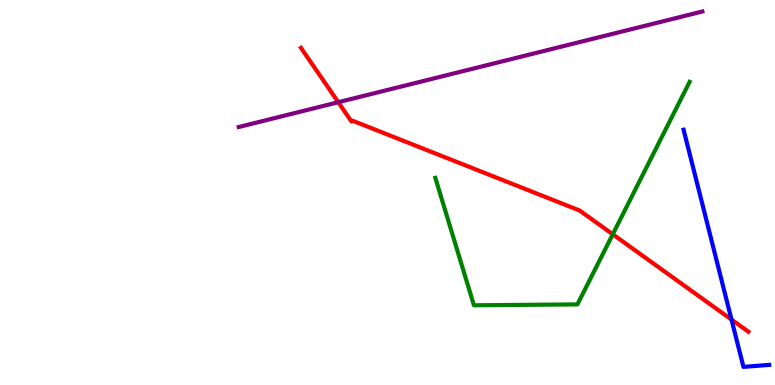[{'lines': ['blue', 'red'], 'intersections': [{'x': 9.44, 'y': 1.7}]}, {'lines': ['green', 'red'], 'intersections': [{'x': 7.91, 'y': 3.91}]}, {'lines': ['purple', 'red'], 'intersections': [{'x': 4.36, 'y': 7.34}]}, {'lines': ['blue', 'green'], 'intersections': []}, {'lines': ['blue', 'purple'], 'intersections': []}, {'lines': ['green', 'purple'], 'intersections': []}]